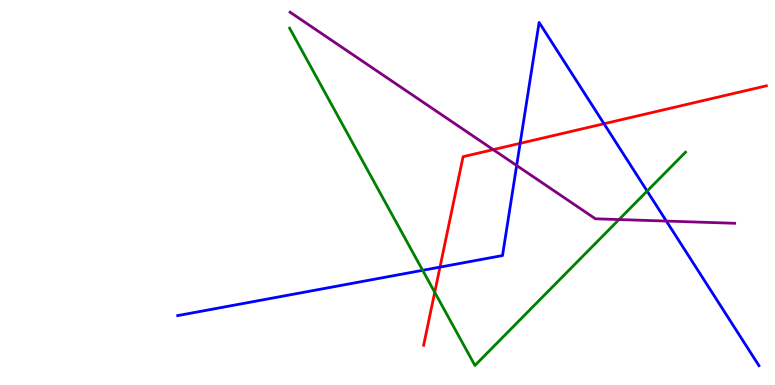[{'lines': ['blue', 'red'], 'intersections': [{'x': 5.68, 'y': 3.06}, {'x': 6.71, 'y': 6.28}, {'x': 7.79, 'y': 6.79}]}, {'lines': ['green', 'red'], 'intersections': [{'x': 5.61, 'y': 2.41}]}, {'lines': ['purple', 'red'], 'intersections': [{'x': 6.36, 'y': 6.11}]}, {'lines': ['blue', 'green'], 'intersections': [{'x': 5.45, 'y': 2.98}, {'x': 8.35, 'y': 5.04}]}, {'lines': ['blue', 'purple'], 'intersections': [{'x': 6.67, 'y': 5.7}, {'x': 8.6, 'y': 4.26}]}, {'lines': ['green', 'purple'], 'intersections': [{'x': 7.99, 'y': 4.3}]}]